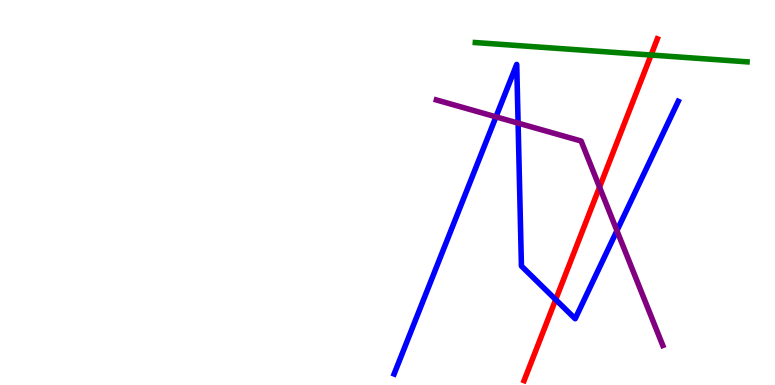[{'lines': ['blue', 'red'], 'intersections': [{'x': 7.17, 'y': 2.22}]}, {'lines': ['green', 'red'], 'intersections': [{'x': 8.4, 'y': 8.57}]}, {'lines': ['purple', 'red'], 'intersections': [{'x': 7.74, 'y': 5.14}]}, {'lines': ['blue', 'green'], 'intersections': []}, {'lines': ['blue', 'purple'], 'intersections': [{'x': 6.4, 'y': 6.97}, {'x': 6.69, 'y': 6.8}, {'x': 7.96, 'y': 4.01}]}, {'lines': ['green', 'purple'], 'intersections': []}]